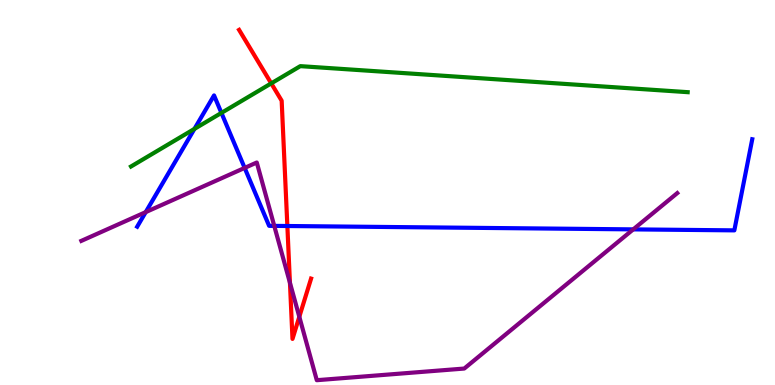[{'lines': ['blue', 'red'], 'intersections': [{'x': 3.71, 'y': 4.13}]}, {'lines': ['green', 'red'], 'intersections': [{'x': 3.5, 'y': 7.83}]}, {'lines': ['purple', 'red'], 'intersections': [{'x': 3.74, 'y': 2.66}, {'x': 3.86, 'y': 1.77}]}, {'lines': ['blue', 'green'], 'intersections': [{'x': 2.51, 'y': 6.65}, {'x': 2.86, 'y': 7.07}]}, {'lines': ['blue', 'purple'], 'intersections': [{'x': 1.88, 'y': 4.49}, {'x': 3.16, 'y': 5.64}, {'x': 3.54, 'y': 4.13}, {'x': 8.17, 'y': 4.04}]}, {'lines': ['green', 'purple'], 'intersections': []}]